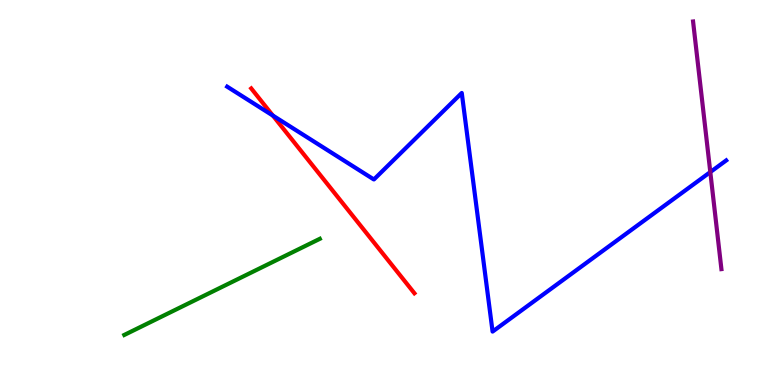[{'lines': ['blue', 'red'], 'intersections': [{'x': 3.52, 'y': 7.0}]}, {'lines': ['green', 'red'], 'intersections': []}, {'lines': ['purple', 'red'], 'intersections': []}, {'lines': ['blue', 'green'], 'intersections': []}, {'lines': ['blue', 'purple'], 'intersections': [{'x': 9.17, 'y': 5.53}]}, {'lines': ['green', 'purple'], 'intersections': []}]